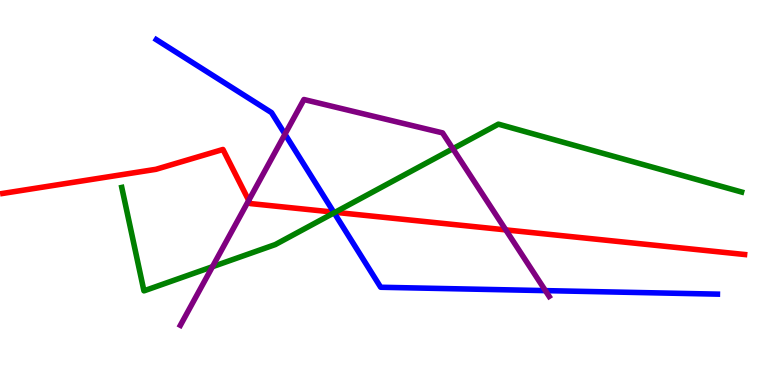[{'lines': ['blue', 'red'], 'intersections': [{'x': 4.31, 'y': 4.49}]}, {'lines': ['green', 'red'], 'intersections': [{'x': 4.32, 'y': 4.49}]}, {'lines': ['purple', 'red'], 'intersections': [{'x': 3.21, 'y': 4.79}, {'x': 6.53, 'y': 4.03}]}, {'lines': ['blue', 'green'], 'intersections': [{'x': 4.31, 'y': 4.47}]}, {'lines': ['blue', 'purple'], 'intersections': [{'x': 3.68, 'y': 6.52}, {'x': 7.04, 'y': 2.45}]}, {'lines': ['green', 'purple'], 'intersections': [{'x': 2.74, 'y': 3.07}, {'x': 5.84, 'y': 6.14}]}]